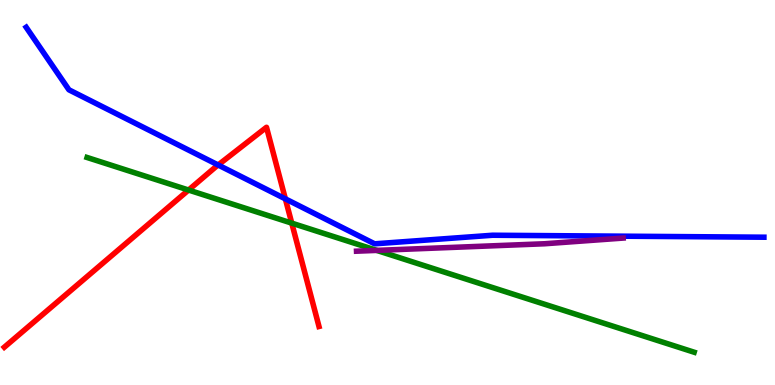[{'lines': ['blue', 'red'], 'intersections': [{'x': 2.81, 'y': 5.71}, {'x': 3.68, 'y': 4.84}]}, {'lines': ['green', 'red'], 'intersections': [{'x': 2.43, 'y': 5.06}, {'x': 3.76, 'y': 4.2}]}, {'lines': ['purple', 'red'], 'intersections': []}, {'lines': ['blue', 'green'], 'intersections': []}, {'lines': ['blue', 'purple'], 'intersections': []}, {'lines': ['green', 'purple'], 'intersections': [{'x': 4.86, 'y': 3.5}]}]